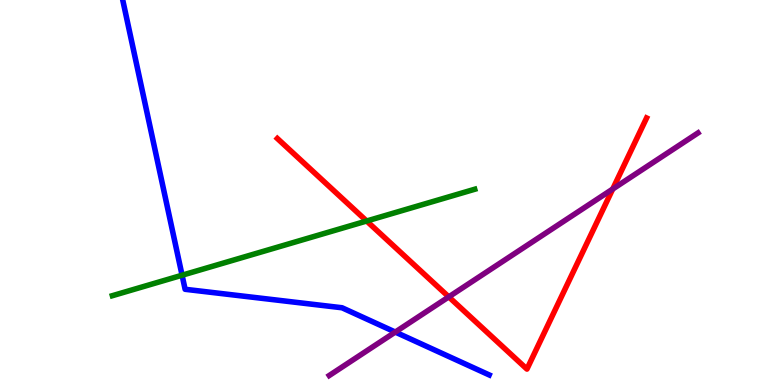[{'lines': ['blue', 'red'], 'intersections': []}, {'lines': ['green', 'red'], 'intersections': [{'x': 4.73, 'y': 4.26}]}, {'lines': ['purple', 'red'], 'intersections': [{'x': 5.79, 'y': 2.29}, {'x': 7.91, 'y': 5.09}]}, {'lines': ['blue', 'green'], 'intersections': [{'x': 2.35, 'y': 2.85}]}, {'lines': ['blue', 'purple'], 'intersections': [{'x': 5.1, 'y': 1.37}]}, {'lines': ['green', 'purple'], 'intersections': []}]